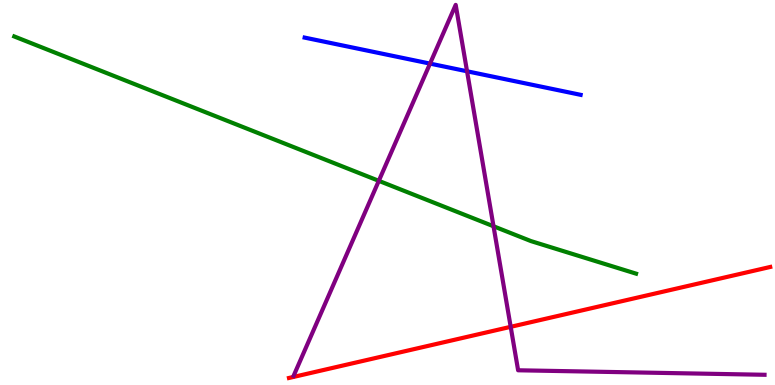[{'lines': ['blue', 'red'], 'intersections': []}, {'lines': ['green', 'red'], 'intersections': []}, {'lines': ['purple', 'red'], 'intersections': [{'x': 6.59, 'y': 1.51}]}, {'lines': ['blue', 'green'], 'intersections': []}, {'lines': ['blue', 'purple'], 'intersections': [{'x': 5.55, 'y': 8.35}, {'x': 6.03, 'y': 8.15}]}, {'lines': ['green', 'purple'], 'intersections': [{'x': 4.89, 'y': 5.3}, {'x': 6.37, 'y': 4.12}]}]